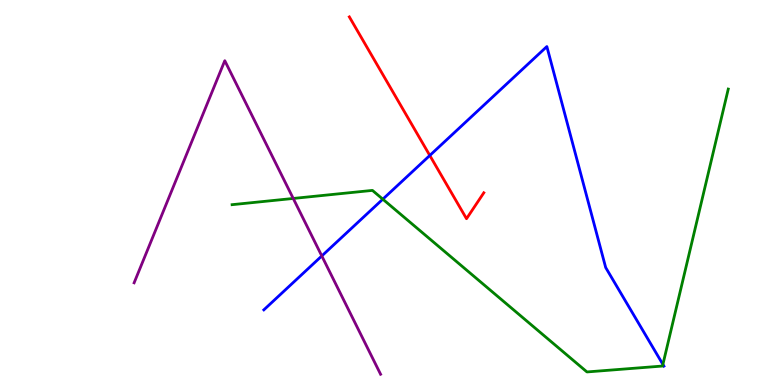[{'lines': ['blue', 'red'], 'intersections': [{'x': 5.55, 'y': 5.96}]}, {'lines': ['green', 'red'], 'intersections': []}, {'lines': ['purple', 'red'], 'intersections': []}, {'lines': ['blue', 'green'], 'intersections': [{'x': 4.94, 'y': 4.83}, {'x': 8.55, 'y': 0.535}]}, {'lines': ['blue', 'purple'], 'intersections': [{'x': 4.15, 'y': 3.35}]}, {'lines': ['green', 'purple'], 'intersections': [{'x': 3.78, 'y': 4.85}]}]